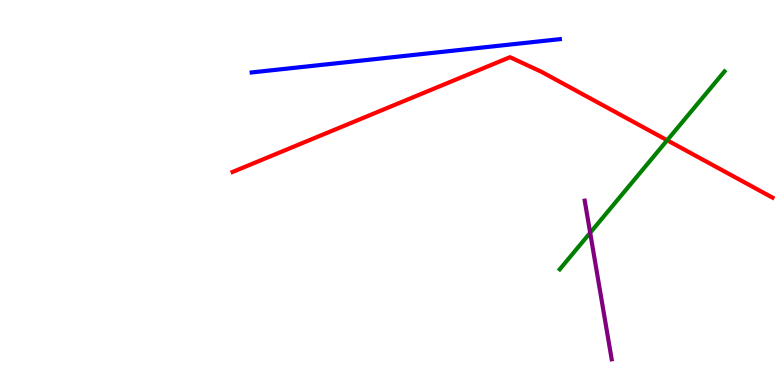[{'lines': ['blue', 'red'], 'intersections': []}, {'lines': ['green', 'red'], 'intersections': [{'x': 8.61, 'y': 6.36}]}, {'lines': ['purple', 'red'], 'intersections': []}, {'lines': ['blue', 'green'], 'intersections': []}, {'lines': ['blue', 'purple'], 'intersections': []}, {'lines': ['green', 'purple'], 'intersections': [{'x': 7.62, 'y': 3.95}]}]